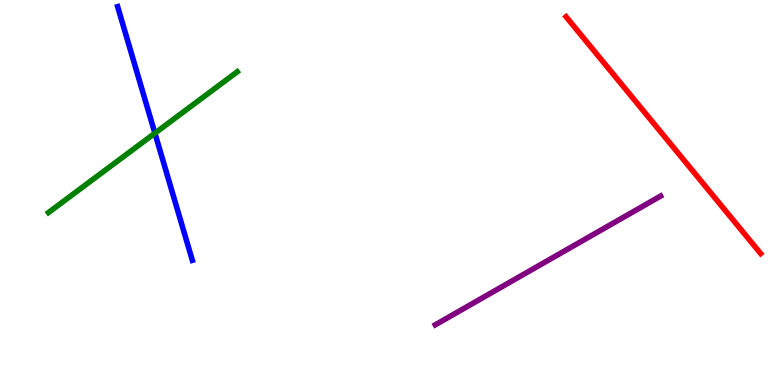[{'lines': ['blue', 'red'], 'intersections': []}, {'lines': ['green', 'red'], 'intersections': []}, {'lines': ['purple', 'red'], 'intersections': []}, {'lines': ['blue', 'green'], 'intersections': [{'x': 2.0, 'y': 6.54}]}, {'lines': ['blue', 'purple'], 'intersections': []}, {'lines': ['green', 'purple'], 'intersections': []}]